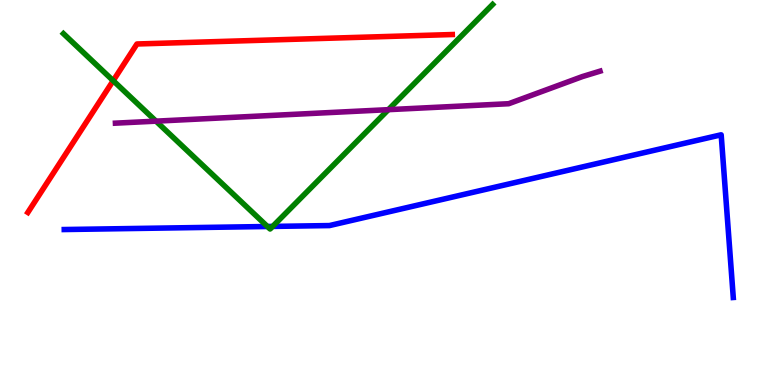[{'lines': ['blue', 'red'], 'intersections': []}, {'lines': ['green', 'red'], 'intersections': [{'x': 1.46, 'y': 7.9}]}, {'lines': ['purple', 'red'], 'intersections': []}, {'lines': ['blue', 'green'], 'intersections': [{'x': 3.45, 'y': 4.12}, {'x': 3.52, 'y': 4.12}]}, {'lines': ['blue', 'purple'], 'intersections': []}, {'lines': ['green', 'purple'], 'intersections': [{'x': 2.01, 'y': 6.85}, {'x': 5.01, 'y': 7.15}]}]